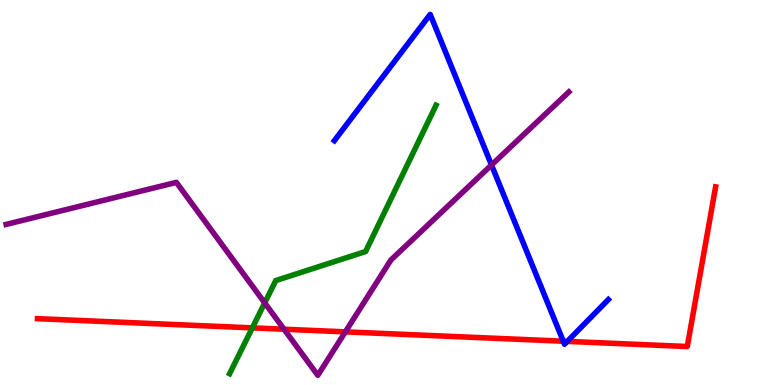[{'lines': ['blue', 'red'], 'intersections': [{'x': 7.27, 'y': 1.14}, {'x': 7.32, 'y': 1.13}]}, {'lines': ['green', 'red'], 'intersections': [{'x': 3.26, 'y': 1.48}]}, {'lines': ['purple', 'red'], 'intersections': [{'x': 3.66, 'y': 1.45}, {'x': 4.46, 'y': 1.38}]}, {'lines': ['blue', 'green'], 'intersections': []}, {'lines': ['blue', 'purple'], 'intersections': [{'x': 6.34, 'y': 5.71}]}, {'lines': ['green', 'purple'], 'intersections': [{'x': 3.42, 'y': 2.13}]}]